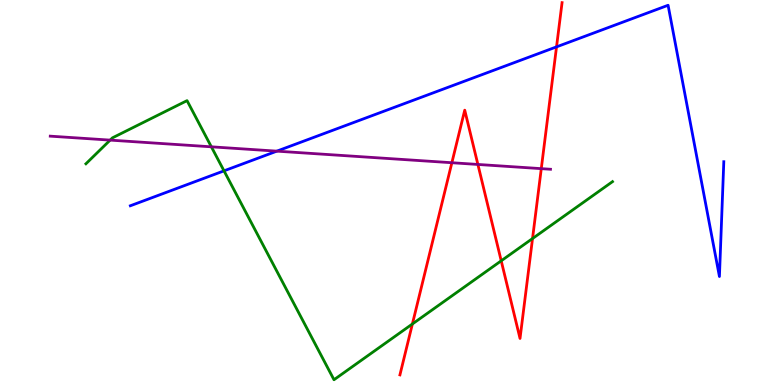[{'lines': ['blue', 'red'], 'intersections': [{'x': 7.18, 'y': 8.78}]}, {'lines': ['green', 'red'], 'intersections': [{'x': 5.32, 'y': 1.58}, {'x': 6.47, 'y': 3.23}, {'x': 6.87, 'y': 3.8}]}, {'lines': ['purple', 'red'], 'intersections': [{'x': 5.83, 'y': 5.77}, {'x': 6.17, 'y': 5.73}, {'x': 6.98, 'y': 5.62}]}, {'lines': ['blue', 'green'], 'intersections': [{'x': 2.89, 'y': 5.56}]}, {'lines': ['blue', 'purple'], 'intersections': [{'x': 3.57, 'y': 6.07}]}, {'lines': ['green', 'purple'], 'intersections': [{'x': 1.42, 'y': 6.36}, {'x': 2.73, 'y': 6.19}]}]